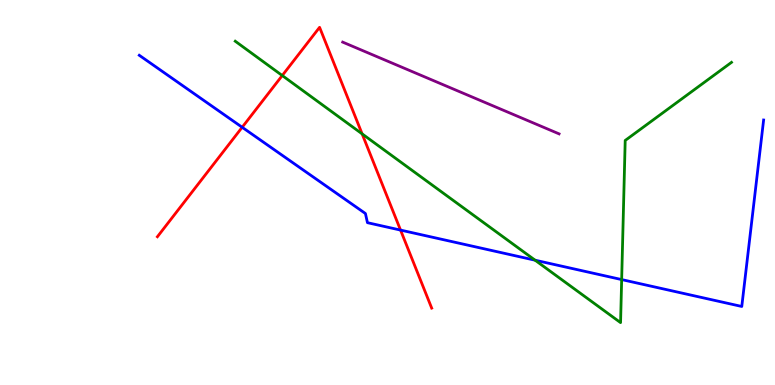[{'lines': ['blue', 'red'], 'intersections': [{'x': 3.12, 'y': 6.69}, {'x': 5.17, 'y': 4.02}]}, {'lines': ['green', 'red'], 'intersections': [{'x': 3.64, 'y': 8.04}, {'x': 4.67, 'y': 6.52}]}, {'lines': ['purple', 'red'], 'intersections': []}, {'lines': ['blue', 'green'], 'intersections': [{'x': 6.9, 'y': 3.24}, {'x': 8.02, 'y': 2.74}]}, {'lines': ['blue', 'purple'], 'intersections': []}, {'lines': ['green', 'purple'], 'intersections': []}]